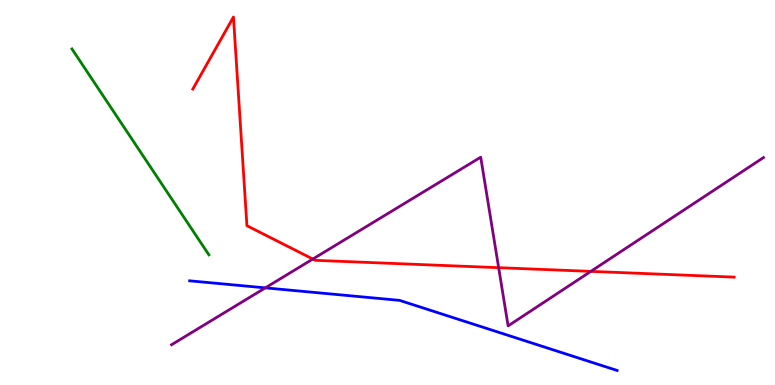[{'lines': ['blue', 'red'], 'intersections': []}, {'lines': ['green', 'red'], 'intersections': []}, {'lines': ['purple', 'red'], 'intersections': [{'x': 4.04, 'y': 3.27}, {'x': 6.43, 'y': 3.05}, {'x': 7.62, 'y': 2.95}]}, {'lines': ['blue', 'green'], 'intersections': []}, {'lines': ['blue', 'purple'], 'intersections': [{'x': 3.42, 'y': 2.52}]}, {'lines': ['green', 'purple'], 'intersections': []}]